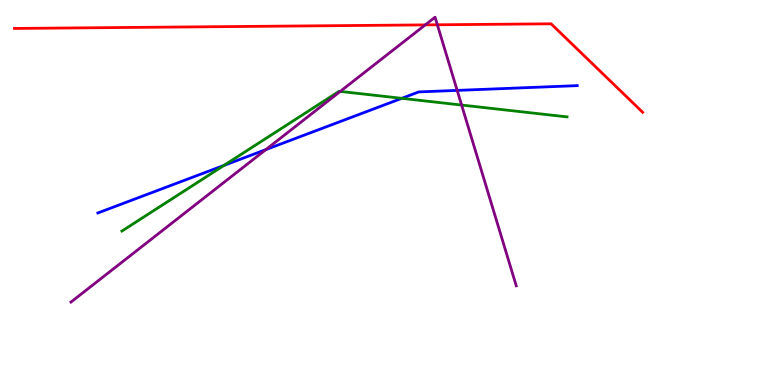[{'lines': ['blue', 'red'], 'intersections': []}, {'lines': ['green', 'red'], 'intersections': []}, {'lines': ['purple', 'red'], 'intersections': [{'x': 5.49, 'y': 9.35}, {'x': 5.64, 'y': 9.36}]}, {'lines': ['blue', 'green'], 'intersections': [{'x': 2.89, 'y': 5.7}, {'x': 5.18, 'y': 7.45}]}, {'lines': ['blue', 'purple'], 'intersections': [{'x': 3.43, 'y': 6.11}, {'x': 5.9, 'y': 7.65}]}, {'lines': ['green', 'purple'], 'intersections': [{'x': 4.39, 'y': 7.63}, {'x': 5.96, 'y': 7.27}]}]